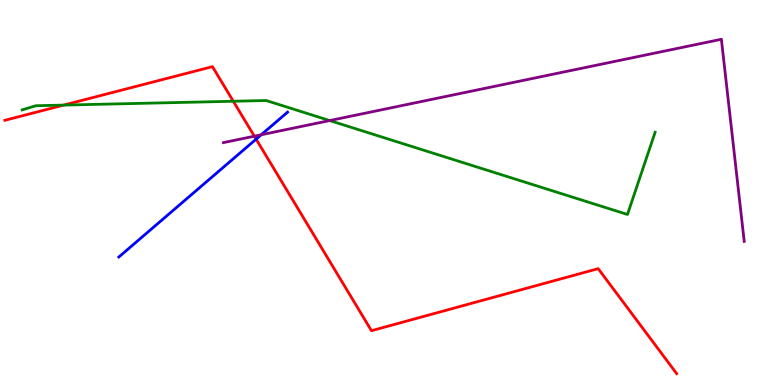[{'lines': ['blue', 'red'], 'intersections': [{'x': 3.3, 'y': 6.39}]}, {'lines': ['green', 'red'], 'intersections': [{'x': 0.822, 'y': 7.27}, {'x': 3.01, 'y': 7.37}]}, {'lines': ['purple', 'red'], 'intersections': [{'x': 3.28, 'y': 6.46}]}, {'lines': ['blue', 'green'], 'intersections': []}, {'lines': ['blue', 'purple'], 'intersections': [{'x': 3.37, 'y': 6.5}]}, {'lines': ['green', 'purple'], 'intersections': [{'x': 4.25, 'y': 6.87}]}]